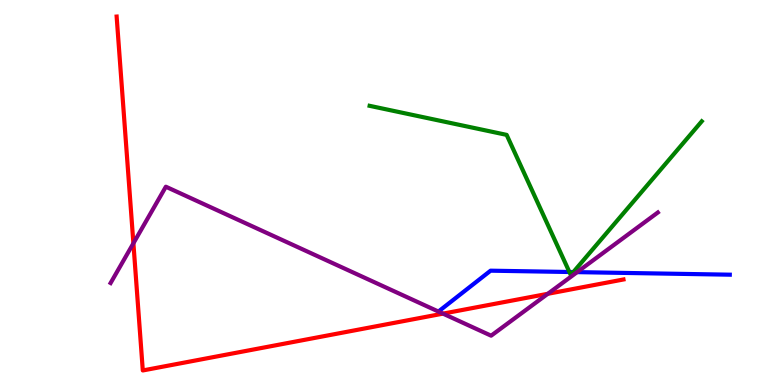[{'lines': ['blue', 'red'], 'intersections': []}, {'lines': ['green', 'red'], 'intersections': []}, {'lines': ['purple', 'red'], 'intersections': [{'x': 1.72, 'y': 3.68}, {'x': 5.72, 'y': 1.85}, {'x': 7.07, 'y': 2.37}]}, {'lines': ['blue', 'green'], 'intersections': [{'x': 7.35, 'y': 2.94}, {'x': 7.4, 'y': 2.93}]}, {'lines': ['blue', 'purple'], 'intersections': [{'x': 7.45, 'y': 2.93}]}, {'lines': ['green', 'purple'], 'intersections': []}]